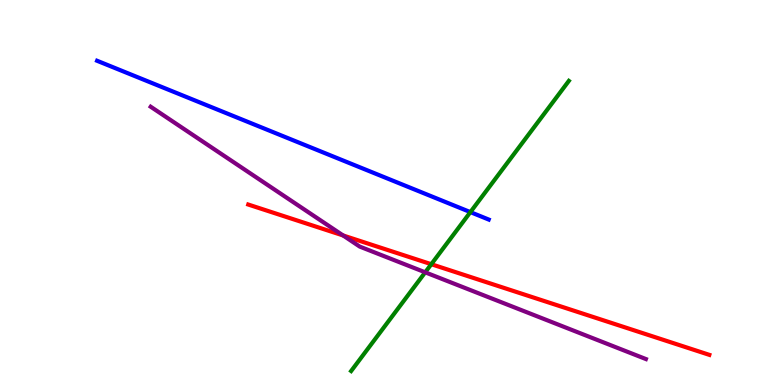[{'lines': ['blue', 'red'], 'intersections': []}, {'lines': ['green', 'red'], 'intersections': [{'x': 5.57, 'y': 3.14}]}, {'lines': ['purple', 'red'], 'intersections': [{'x': 4.43, 'y': 3.88}]}, {'lines': ['blue', 'green'], 'intersections': [{'x': 6.07, 'y': 4.49}]}, {'lines': ['blue', 'purple'], 'intersections': []}, {'lines': ['green', 'purple'], 'intersections': [{'x': 5.49, 'y': 2.93}]}]